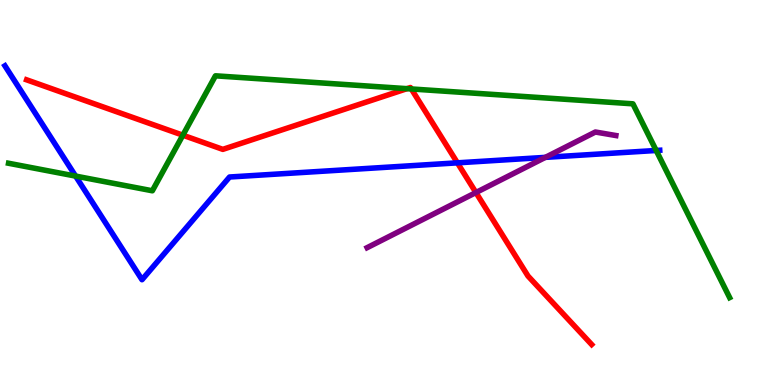[{'lines': ['blue', 'red'], 'intersections': [{'x': 5.9, 'y': 5.77}]}, {'lines': ['green', 'red'], 'intersections': [{'x': 2.36, 'y': 6.49}, {'x': 5.25, 'y': 7.7}, {'x': 5.31, 'y': 7.69}]}, {'lines': ['purple', 'red'], 'intersections': [{'x': 6.14, 'y': 5.0}]}, {'lines': ['blue', 'green'], 'intersections': [{'x': 0.975, 'y': 5.43}, {'x': 8.47, 'y': 6.09}]}, {'lines': ['blue', 'purple'], 'intersections': [{'x': 7.04, 'y': 5.91}]}, {'lines': ['green', 'purple'], 'intersections': []}]